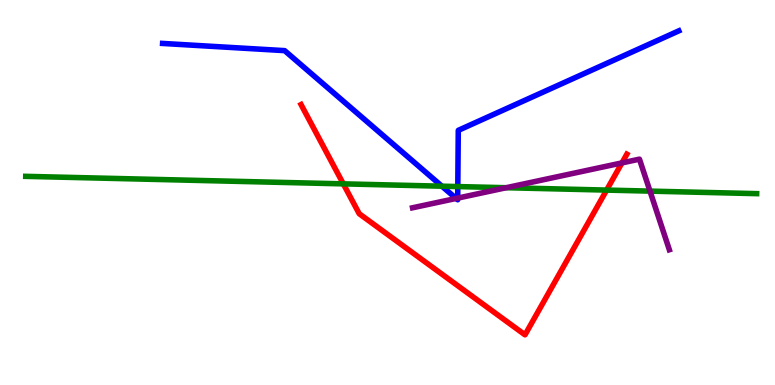[{'lines': ['blue', 'red'], 'intersections': []}, {'lines': ['green', 'red'], 'intersections': [{'x': 4.43, 'y': 5.22}, {'x': 7.83, 'y': 5.06}]}, {'lines': ['purple', 'red'], 'intersections': [{'x': 8.03, 'y': 5.77}]}, {'lines': ['blue', 'green'], 'intersections': [{'x': 5.7, 'y': 5.16}, {'x': 5.91, 'y': 5.15}]}, {'lines': ['blue', 'purple'], 'intersections': [{'x': 5.89, 'y': 4.85}, {'x': 5.91, 'y': 4.85}]}, {'lines': ['green', 'purple'], 'intersections': [{'x': 6.53, 'y': 5.12}, {'x': 8.39, 'y': 5.04}]}]